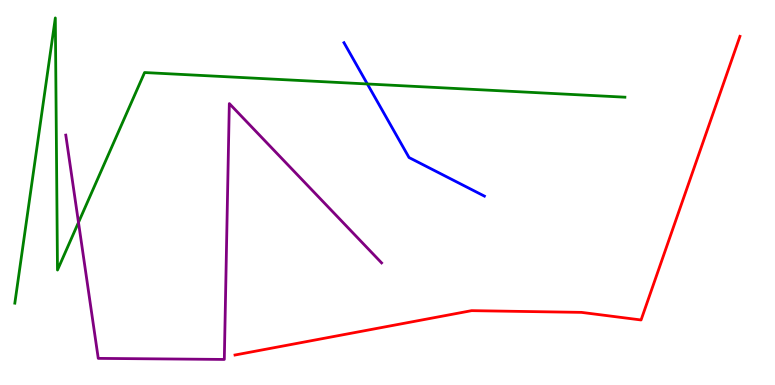[{'lines': ['blue', 'red'], 'intersections': []}, {'lines': ['green', 'red'], 'intersections': []}, {'lines': ['purple', 'red'], 'intersections': []}, {'lines': ['blue', 'green'], 'intersections': [{'x': 4.74, 'y': 7.82}]}, {'lines': ['blue', 'purple'], 'intersections': []}, {'lines': ['green', 'purple'], 'intersections': [{'x': 1.01, 'y': 4.22}]}]